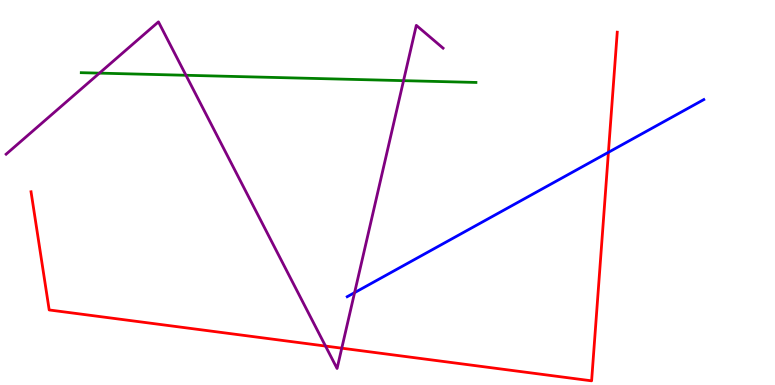[{'lines': ['blue', 'red'], 'intersections': [{'x': 7.85, 'y': 6.04}]}, {'lines': ['green', 'red'], 'intersections': []}, {'lines': ['purple', 'red'], 'intersections': [{'x': 4.2, 'y': 1.01}, {'x': 4.41, 'y': 0.956}]}, {'lines': ['blue', 'green'], 'intersections': []}, {'lines': ['blue', 'purple'], 'intersections': [{'x': 4.58, 'y': 2.4}]}, {'lines': ['green', 'purple'], 'intersections': [{'x': 1.28, 'y': 8.1}, {'x': 2.4, 'y': 8.04}, {'x': 5.21, 'y': 7.91}]}]